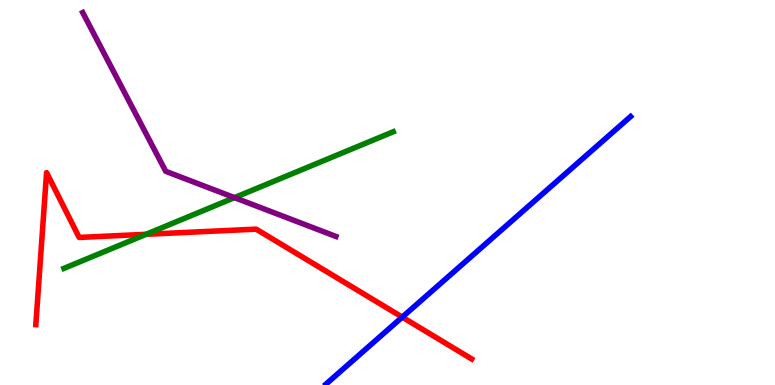[{'lines': ['blue', 'red'], 'intersections': [{'x': 5.19, 'y': 1.76}]}, {'lines': ['green', 'red'], 'intersections': [{'x': 1.89, 'y': 3.91}]}, {'lines': ['purple', 'red'], 'intersections': []}, {'lines': ['blue', 'green'], 'intersections': []}, {'lines': ['blue', 'purple'], 'intersections': []}, {'lines': ['green', 'purple'], 'intersections': [{'x': 3.03, 'y': 4.87}]}]